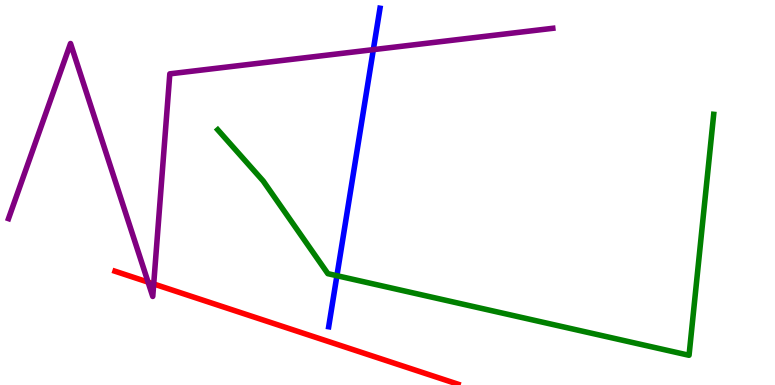[{'lines': ['blue', 'red'], 'intersections': []}, {'lines': ['green', 'red'], 'intersections': []}, {'lines': ['purple', 'red'], 'intersections': [{'x': 1.91, 'y': 2.67}, {'x': 1.98, 'y': 2.62}]}, {'lines': ['blue', 'green'], 'intersections': [{'x': 4.35, 'y': 2.84}]}, {'lines': ['blue', 'purple'], 'intersections': [{'x': 4.82, 'y': 8.71}]}, {'lines': ['green', 'purple'], 'intersections': []}]